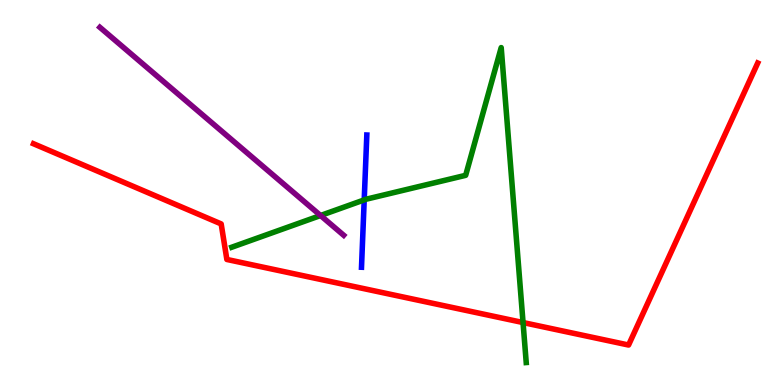[{'lines': ['blue', 'red'], 'intersections': []}, {'lines': ['green', 'red'], 'intersections': [{'x': 6.75, 'y': 1.62}]}, {'lines': ['purple', 'red'], 'intersections': []}, {'lines': ['blue', 'green'], 'intersections': [{'x': 4.7, 'y': 4.81}]}, {'lines': ['blue', 'purple'], 'intersections': []}, {'lines': ['green', 'purple'], 'intersections': [{'x': 4.14, 'y': 4.4}]}]